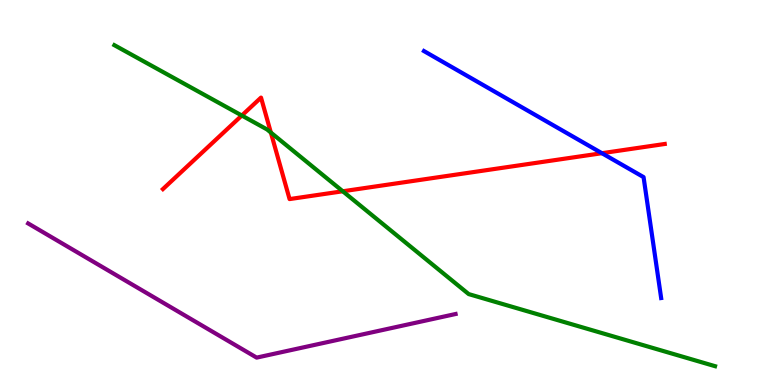[{'lines': ['blue', 'red'], 'intersections': [{'x': 7.77, 'y': 6.02}]}, {'lines': ['green', 'red'], 'intersections': [{'x': 3.12, 'y': 7.0}, {'x': 3.49, 'y': 6.56}, {'x': 4.42, 'y': 5.03}]}, {'lines': ['purple', 'red'], 'intersections': []}, {'lines': ['blue', 'green'], 'intersections': []}, {'lines': ['blue', 'purple'], 'intersections': []}, {'lines': ['green', 'purple'], 'intersections': []}]